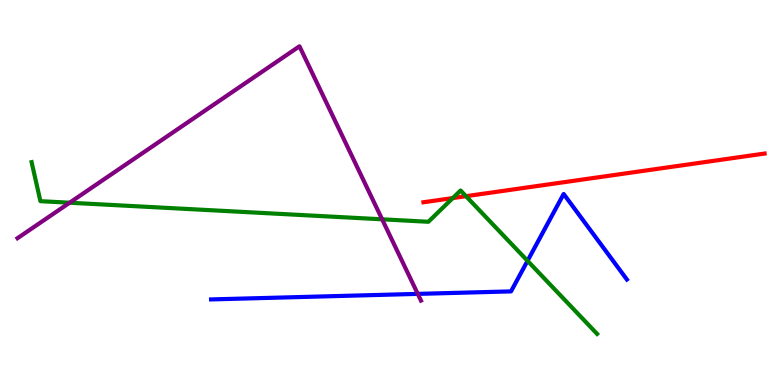[{'lines': ['blue', 'red'], 'intersections': []}, {'lines': ['green', 'red'], 'intersections': [{'x': 5.84, 'y': 4.86}, {'x': 6.01, 'y': 4.9}]}, {'lines': ['purple', 'red'], 'intersections': []}, {'lines': ['blue', 'green'], 'intersections': [{'x': 6.81, 'y': 3.23}]}, {'lines': ['blue', 'purple'], 'intersections': [{'x': 5.39, 'y': 2.37}]}, {'lines': ['green', 'purple'], 'intersections': [{'x': 0.898, 'y': 4.73}, {'x': 4.93, 'y': 4.3}]}]